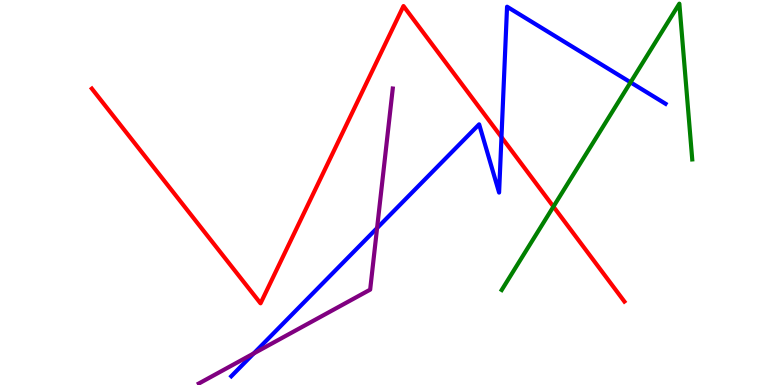[{'lines': ['blue', 'red'], 'intersections': [{'x': 6.47, 'y': 6.44}]}, {'lines': ['green', 'red'], 'intersections': [{'x': 7.14, 'y': 4.63}]}, {'lines': ['purple', 'red'], 'intersections': []}, {'lines': ['blue', 'green'], 'intersections': [{'x': 8.14, 'y': 7.86}]}, {'lines': ['blue', 'purple'], 'intersections': [{'x': 3.27, 'y': 0.82}, {'x': 4.87, 'y': 4.08}]}, {'lines': ['green', 'purple'], 'intersections': []}]